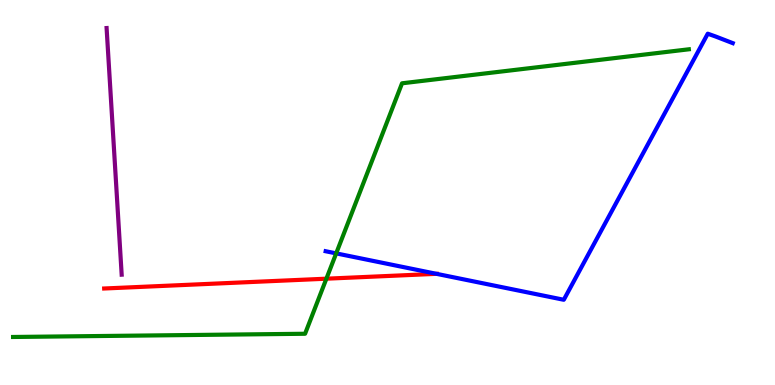[{'lines': ['blue', 'red'], 'intersections': [{'x': 5.63, 'y': 2.89}]}, {'lines': ['green', 'red'], 'intersections': [{'x': 4.21, 'y': 2.76}]}, {'lines': ['purple', 'red'], 'intersections': []}, {'lines': ['blue', 'green'], 'intersections': [{'x': 4.34, 'y': 3.42}]}, {'lines': ['blue', 'purple'], 'intersections': []}, {'lines': ['green', 'purple'], 'intersections': []}]